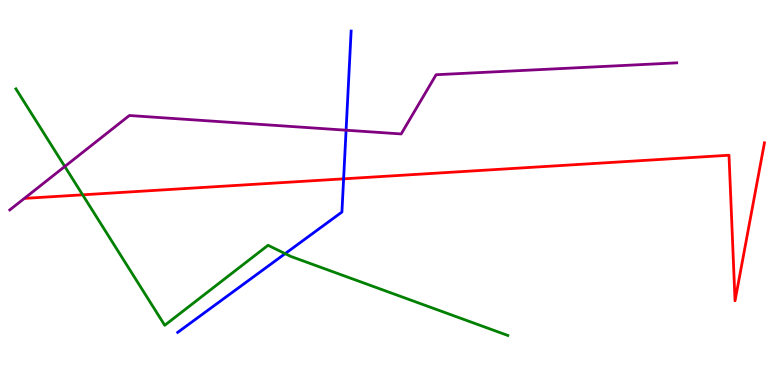[{'lines': ['blue', 'red'], 'intersections': [{'x': 4.43, 'y': 5.35}]}, {'lines': ['green', 'red'], 'intersections': [{'x': 1.07, 'y': 4.94}]}, {'lines': ['purple', 'red'], 'intersections': []}, {'lines': ['blue', 'green'], 'intersections': [{'x': 3.68, 'y': 3.41}]}, {'lines': ['blue', 'purple'], 'intersections': [{'x': 4.47, 'y': 6.62}]}, {'lines': ['green', 'purple'], 'intersections': [{'x': 0.836, 'y': 5.68}]}]